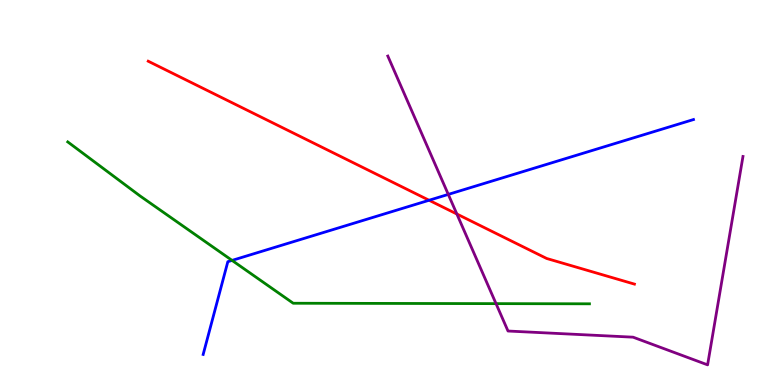[{'lines': ['blue', 'red'], 'intersections': [{'x': 5.54, 'y': 4.8}]}, {'lines': ['green', 'red'], 'intersections': []}, {'lines': ['purple', 'red'], 'intersections': [{'x': 5.89, 'y': 4.44}]}, {'lines': ['blue', 'green'], 'intersections': [{'x': 2.99, 'y': 3.24}]}, {'lines': ['blue', 'purple'], 'intersections': [{'x': 5.78, 'y': 4.95}]}, {'lines': ['green', 'purple'], 'intersections': [{'x': 6.4, 'y': 2.11}]}]